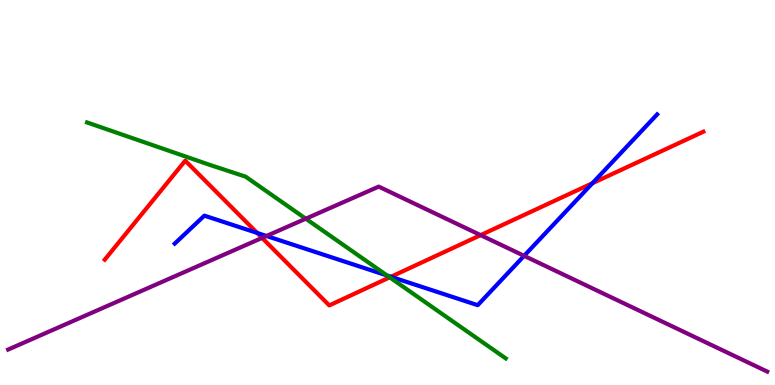[{'lines': ['blue', 'red'], 'intersections': [{'x': 3.32, 'y': 3.95}, {'x': 5.04, 'y': 2.81}, {'x': 7.64, 'y': 5.24}]}, {'lines': ['green', 'red'], 'intersections': [{'x': 5.03, 'y': 2.8}]}, {'lines': ['purple', 'red'], 'intersections': [{'x': 3.38, 'y': 3.82}, {'x': 6.2, 'y': 3.89}]}, {'lines': ['blue', 'green'], 'intersections': [{'x': 4.99, 'y': 2.84}]}, {'lines': ['blue', 'purple'], 'intersections': [{'x': 3.44, 'y': 3.87}, {'x': 6.76, 'y': 3.35}]}, {'lines': ['green', 'purple'], 'intersections': [{'x': 3.95, 'y': 4.32}]}]